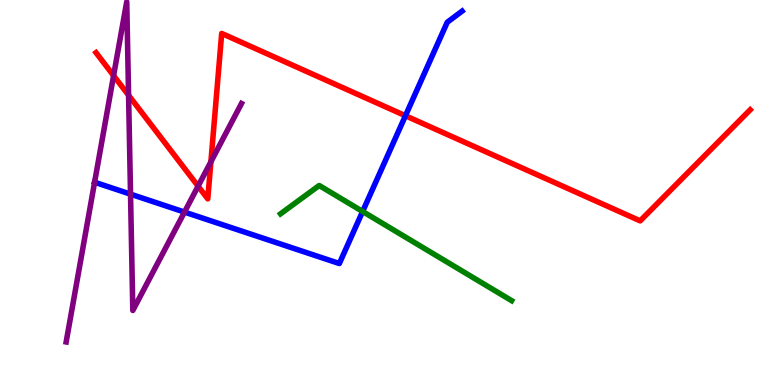[{'lines': ['blue', 'red'], 'intersections': [{'x': 5.23, 'y': 6.99}]}, {'lines': ['green', 'red'], 'intersections': []}, {'lines': ['purple', 'red'], 'intersections': [{'x': 1.47, 'y': 8.04}, {'x': 1.66, 'y': 7.53}, {'x': 2.56, 'y': 5.16}, {'x': 2.72, 'y': 5.8}]}, {'lines': ['blue', 'green'], 'intersections': [{'x': 4.68, 'y': 4.51}]}, {'lines': ['blue', 'purple'], 'intersections': [{'x': 1.22, 'y': 5.27}, {'x': 1.68, 'y': 4.96}, {'x': 2.38, 'y': 4.49}]}, {'lines': ['green', 'purple'], 'intersections': []}]